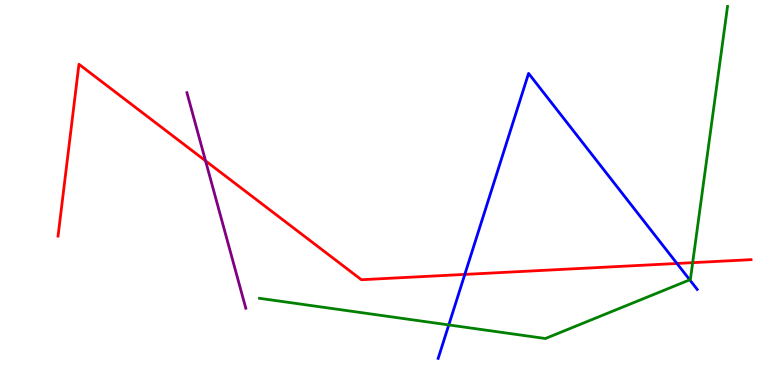[{'lines': ['blue', 'red'], 'intersections': [{'x': 6.0, 'y': 2.87}, {'x': 8.74, 'y': 3.16}]}, {'lines': ['green', 'red'], 'intersections': [{'x': 8.94, 'y': 3.18}]}, {'lines': ['purple', 'red'], 'intersections': [{'x': 2.65, 'y': 5.82}]}, {'lines': ['blue', 'green'], 'intersections': [{'x': 5.79, 'y': 1.56}, {'x': 8.9, 'y': 2.73}]}, {'lines': ['blue', 'purple'], 'intersections': []}, {'lines': ['green', 'purple'], 'intersections': []}]